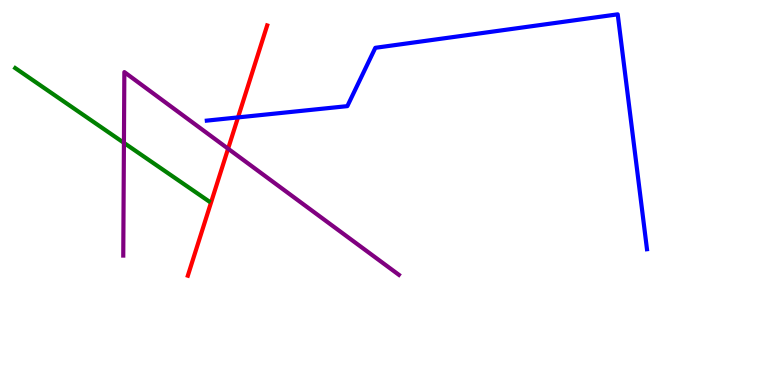[{'lines': ['blue', 'red'], 'intersections': [{'x': 3.07, 'y': 6.95}]}, {'lines': ['green', 'red'], 'intersections': []}, {'lines': ['purple', 'red'], 'intersections': [{'x': 2.94, 'y': 6.14}]}, {'lines': ['blue', 'green'], 'intersections': []}, {'lines': ['blue', 'purple'], 'intersections': []}, {'lines': ['green', 'purple'], 'intersections': [{'x': 1.6, 'y': 6.29}]}]